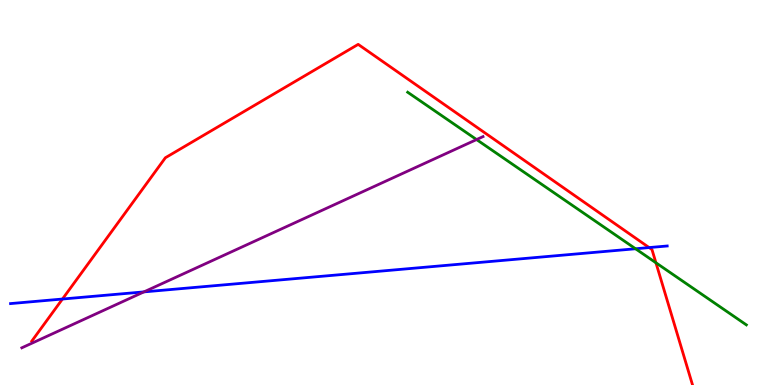[{'lines': ['blue', 'red'], 'intersections': [{'x': 0.806, 'y': 2.23}, {'x': 8.38, 'y': 3.57}]}, {'lines': ['green', 'red'], 'intersections': [{'x': 8.46, 'y': 3.17}]}, {'lines': ['purple', 'red'], 'intersections': []}, {'lines': ['blue', 'green'], 'intersections': [{'x': 8.2, 'y': 3.54}]}, {'lines': ['blue', 'purple'], 'intersections': [{'x': 1.86, 'y': 2.42}]}, {'lines': ['green', 'purple'], 'intersections': [{'x': 6.15, 'y': 6.37}]}]